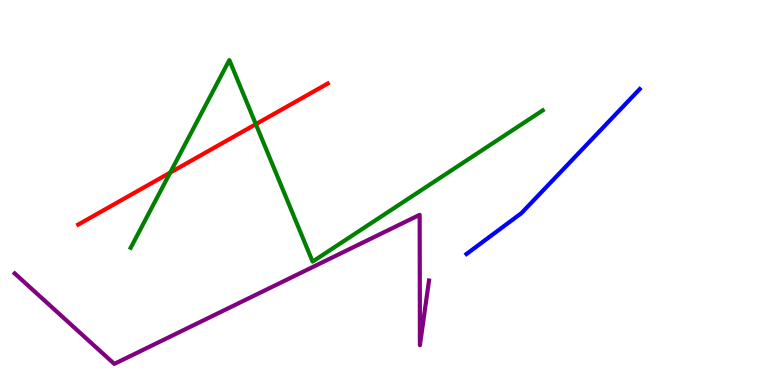[{'lines': ['blue', 'red'], 'intersections': []}, {'lines': ['green', 'red'], 'intersections': [{'x': 2.2, 'y': 5.52}, {'x': 3.3, 'y': 6.77}]}, {'lines': ['purple', 'red'], 'intersections': []}, {'lines': ['blue', 'green'], 'intersections': []}, {'lines': ['blue', 'purple'], 'intersections': []}, {'lines': ['green', 'purple'], 'intersections': []}]